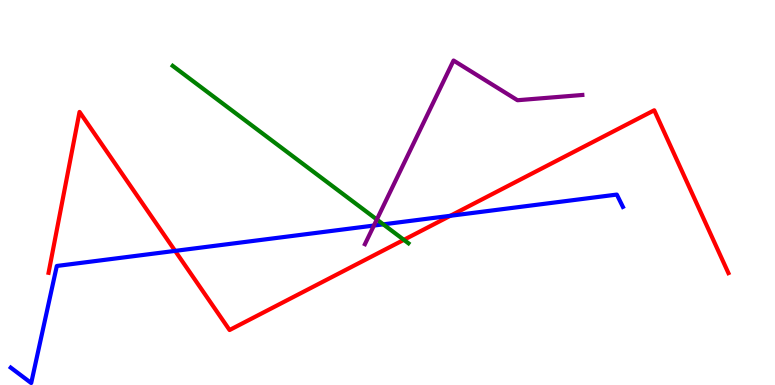[{'lines': ['blue', 'red'], 'intersections': [{'x': 2.26, 'y': 3.48}, {'x': 5.81, 'y': 4.39}]}, {'lines': ['green', 'red'], 'intersections': [{'x': 5.21, 'y': 3.77}]}, {'lines': ['purple', 'red'], 'intersections': []}, {'lines': ['blue', 'green'], 'intersections': [{'x': 4.95, 'y': 4.17}]}, {'lines': ['blue', 'purple'], 'intersections': [{'x': 4.82, 'y': 4.14}]}, {'lines': ['green', 'purple'], 'intersections': [{'x': 4.86, 'y': 4.3}]}]